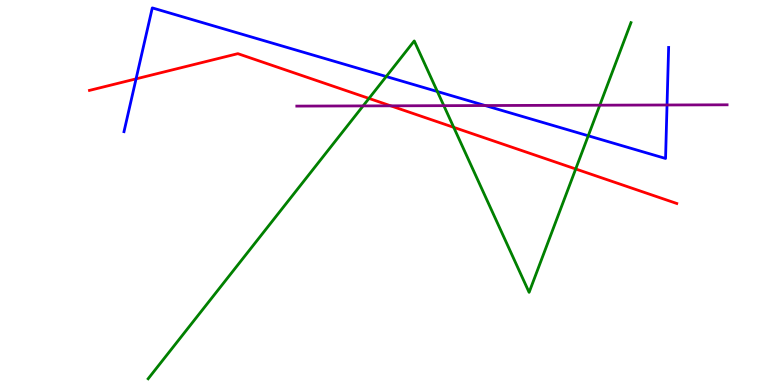[{'lines': ['blue', 'red'], 'intersections': [{'x': 1.76, 'y': 7.95}]}, {'lines': ['green', 'red'], 'intersections': [{'x': 4.76, 'y': 7.44}, {'x': 5.85, 'y': 6.69}, {'x': 7.43, 'y': 5.61}]}, {'lines': ['purple', 'red'], 'intersections': [{'x': 5.04, 'y': 7.25}]}, {'lines': ['blue', 'green'], 'intersections': [{'x': 4.98, 'y': 8.01}, {'x': 5.64, 'y': 7.62}, {'x': 7.59, 'y': 6.47}]}, {'lines': ['blue', 'purple'], 'intersections': [{'x': 6.26, 'y': 7.26}, {'x': 8.61, 'y': 7.27}]}, {'lines': ['green', 'purple'], 'intersections': [{'x': 4.68, 'y': 7.25}, {'x': 5.73, 'y': 7.26}, {'x': 7.74, 'y': 7.27}]}]